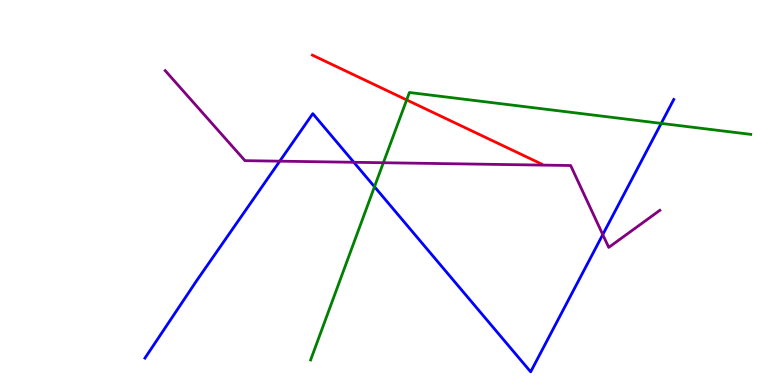[{'lines': ['blue', 'red'], 'intersections': []}, {'lines': ['green', 'red'], 'intersections': [{'x': 5.25, 'y': 7.4}]}, {'lines': ['purple', 'red'], 'intersections': []}, {'lines': ['blue', 'green'], 'intersections': [{'x': 4.83, 'y': 5.15}, {'x': 8.53, 'y': 6.8}]}, {'lines': ['blue', 'purple'], 'intersections': [{'x': 3.61, 'y': 5.81}, {'x': 4.57, 'y': 5.78}, {'x': 7.78, 'y': 3.91}]}, {'lines': ['green', 'purple'], 'intersections': [{'x': 4.95, 'y': 5.77}]}]